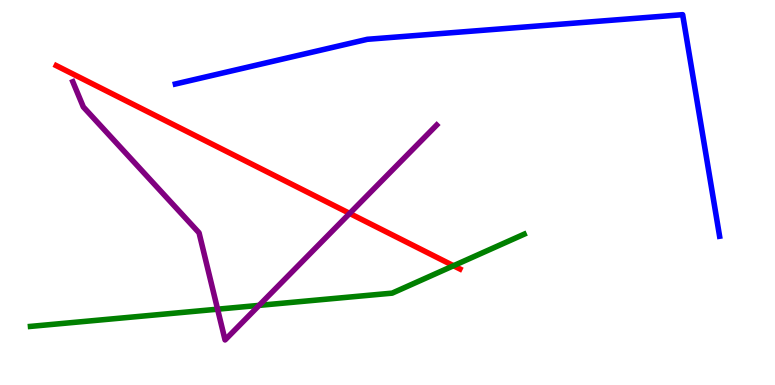[{'lines': ['blue', 'red'], 'intersections': []}, {'lines': ['green', 'red'], 'intersections': [{'x': 5.85, 'y': 3.1}]}, {'lines': ['purple', 'red'], 'intersections': [{'x': 4.51, 'y': 4.46}]}, {'lines': ['blue', 'green'], 'intersections': []}, {'lines': ['blue', 'purple'], 'intersections': []}, {'lines': ['green', 'purple'], 'intersections': [{'x': 2.81, 'y': 1.97}, {'x': 3.34, 'y': 2.07}]}]